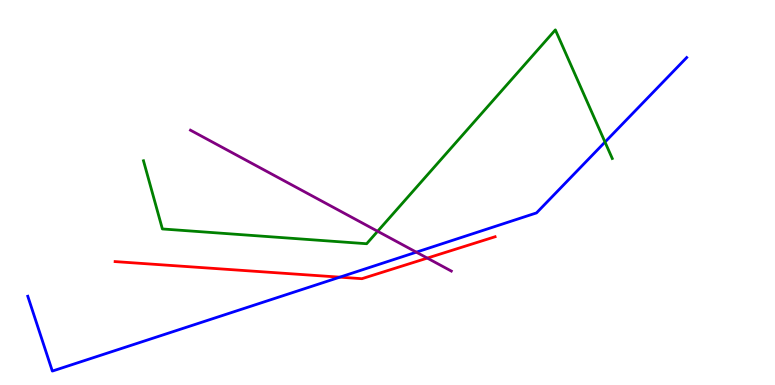[{'lines': ['blue', 'red'], 'intersections': [{'x': 4.38, 'y': 2.8}]}, {'lines': ['green', 'red'], 'intersections': []}, {'lines': ['purple', 'red'], 'intersections': [{'x': 5.51, 'y': 3.3}]}, {'lines': ['blue', 'green'], 'intersections': [{'x': 7.81, 'y': 6.31}]}, {'lines': ['blue', 'purple'], 'intersections': [{'x': 5.37, 'y': 3.45}]}, {'lines': ['green', 'purple'], 'intersections': [{'x': 4.87, 'y': 3.99}]}]